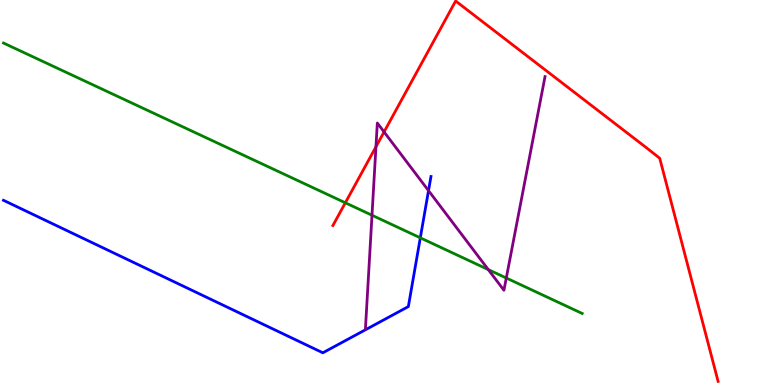[{'lines': ['blue', 'red'], 'intersections': []}, {'lines': ['green', 'red'], 'intersections': [{'x': 4.46, 'y': 4.73}]}, {'lines': ['purple', 'red'], 'intersections': [{'x': 4.85, 'y': 6.19}, {'x': 4.96, 'y': 6.57}]}, {'lines': ['blue', 'green'], 'intersections': [{'x': 5.42, 'y': 3.82}]}, {'lines': ['blue', 'purple'], 'intersections': [{'x': 5.53, 'y': 5.05}]}, {'lines': ['green', 'purple'], 'intersections': [{'x': 4.8, 'y': 4.41}, {'x': 6.3, 'y': 3.0}, {'x': 6.53, 'y': 2.78}]}]